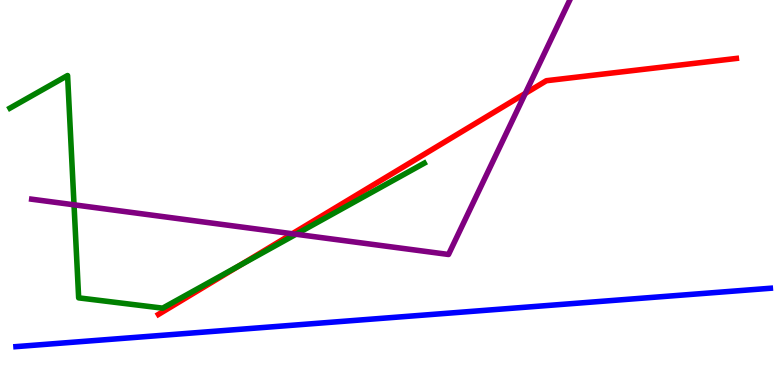[{'lines': ['blue', 'red'], 'intersections': []}, {'lines': ['green', 'red'], 'intersections': [{'x': 3.09, 'y': 3.11}]}, {'lines': ['purple', 'red'], 'intersections': [{'x': 3.77, 'y': 3.93}, {'x': 6.78, 'y': 7.57}]}, {'lines': ['blue', 'green'], 'intersections': []}, {'lines': ['blue', 'purple'], 'intersections': []}, {'lines': ['green', 'purple'], 'intersections': [{'x': 0.955, 'y': 4.68}, {'x': 3.82, 'y': 3.92}]}]